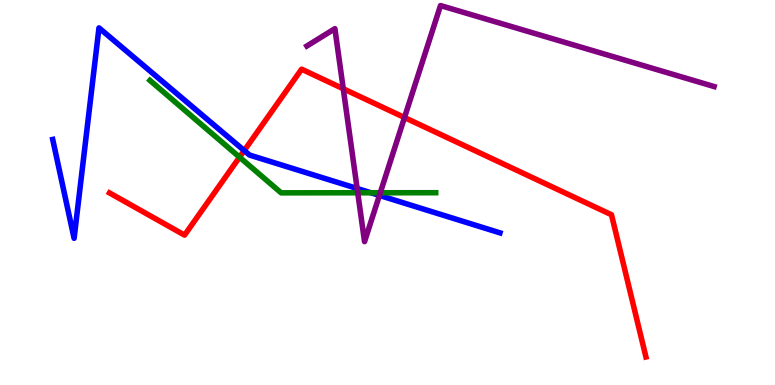[{'lines': ['blue', 'red'], 'intersections': [{'x': 3.15, 'y': 6.09}]}, {'lines': ['green', 'red'], 'intersections': [{'x': 3.09, 'y': 5.92}]}, {'lines': ['purple', 'red'], 'intersections': [{'x': 4.43, 'y': 7.69}, {'x': 5.22, 'y': 6.95}]}, {'lines': ['blue', 'green'], 'intersections': [{'x': 4.79, 'y': 4.99}]}, {'lines': ['blue', 'purple'], 'intersections': [{'x': 4.61, 'y': 5.1}, {'x': 4.9, 'y': 4.92}]}, {'lines': ['green', 'purple'], 'intersections': [{'x': 4.62, 'y': 4.99}, {'x': 4.91, 'y': 4.99}]}]